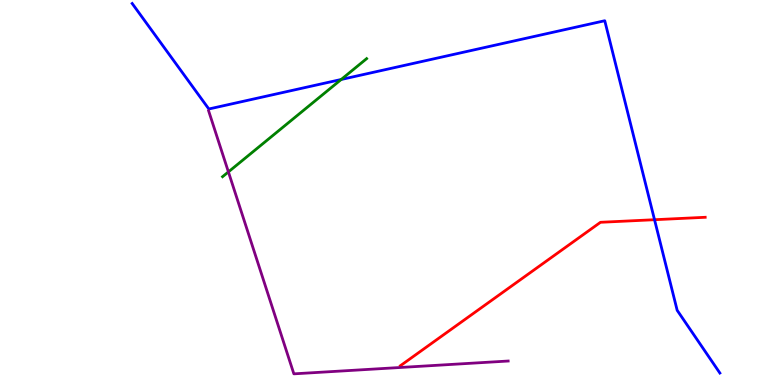[{'lines': ['blue', 'red'], 'intersections': [{'x': 8.45, 'y': 4.29}]}, {'lines': ['green', 'red'], 'intersections': []}, {'lines': ['purple', 'red'], 'intersections': []}, {'lines': ['blue', 'green'], 'intersections': [{'x': 4.4, 'y': 7.94}]}, {'lines': ['blue', 'purple'], 'intersections': []}, {'lines': ['green', 'purple'], 'intersections': [{'x': 2.95, 'y': 5.54}]}]